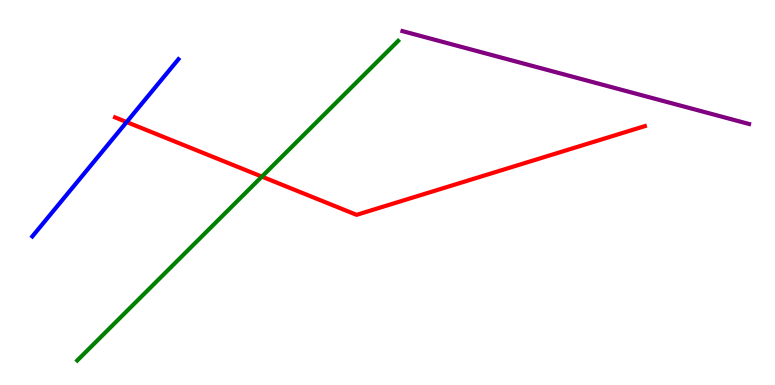[{'lines': ['blue', 'red'], 'intersections': [{'x': 1.63, 'y': 6.83}]}, {'lines': ['green', 'red'], 'intersections': [{'x': 3.38, 'y': 5.41}]}, {'lines': ['purple', 'red'], 'intersections': []}, {'lines': ['blue', 'green'], 'intersections': []}, {'lines': ['blue', 'purple'], 'intersections': []}, {'lines': ['green', 'purple'], 'intersections': []}]